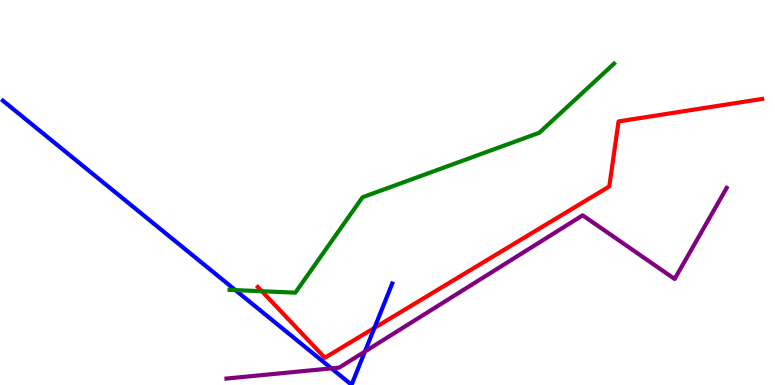[{'lines': ['blue', 'red'], 'intersections': [{'x': 4.83, 'y': 1.48}]}, {'lines': ['green', 'red'], 'intersections': [{'x': 3.38, 'y': 2.44}]}, {'lines': ['purple', 'red'], 'intersections': []}, {'lines': ['blue', 'green'], 'intersections': [{'x': 3.04, 'y': 2.46}]}, {'lines': ['blue', 'purple'], 'intersections': [{'x': 4.28, 'y': 0.432}, {'x': 4.71, 'y': 0.869}]}, {'lines': ['green', 'purple'], 'intersections': []}]